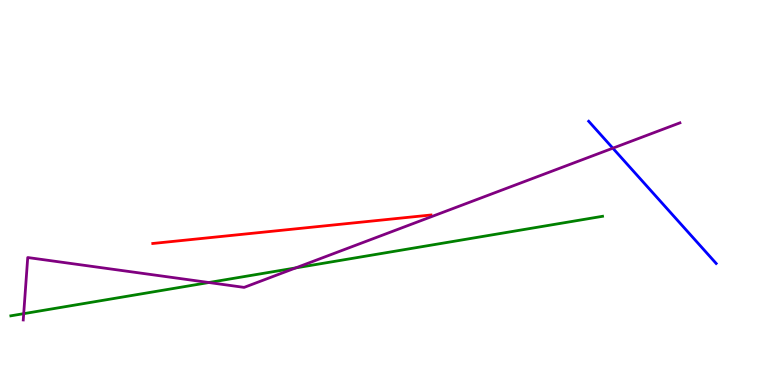[{'lines': ['blue', 'red'], 'intersections': []}, {'lines': ['green', 'red'], 'intersections': []}, {'lines': ['purple', 'red'], 'intersections': []}, {'lines': ['blue', 'green'], 'intersections': []}, {'lines': ['blue', 'purple'], 'intersections': [{'x': 7.91, 'y': 6.15}]}, {'lines': ['green', 'purple'], 'intersections': [{'x': 0.306, 'y': 1.85}, {'x': 2.69, 'y': 2.66}, {'x': 3.82, 'y': 3.04}]}]